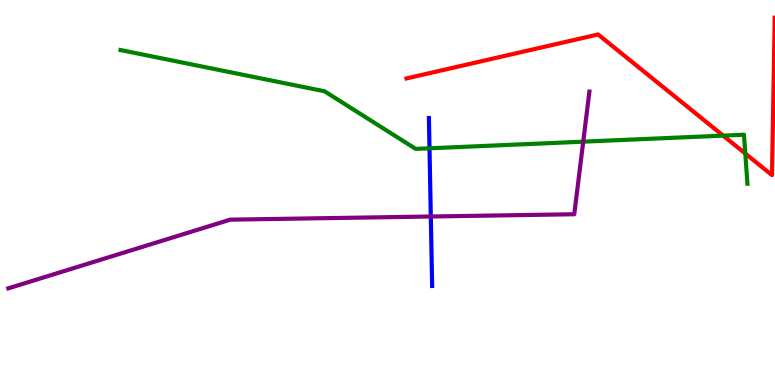[{'lines': ['blue', 'red'], 'intersections': []}, {'lines': ['green', 'red'], 'intersections': [{'x': 9.33, 'y': 6.48}, {'x': 9.62, 'y': 6.01}]}, {'lines': ['purple', 'red'], 'intersections': []}, {'lines': ['blue', 'green'], 'intersections': [{'x': 5.54, 'y': 6.15}]}, {'lines': ['blue', 'purple'], 'intersections': [{'x': 5.56, 'y': 4.38}]}, {'lines': ['green', 'purple'], 'intersections': [{'x': 7.53, 'y': 6.32}]}]